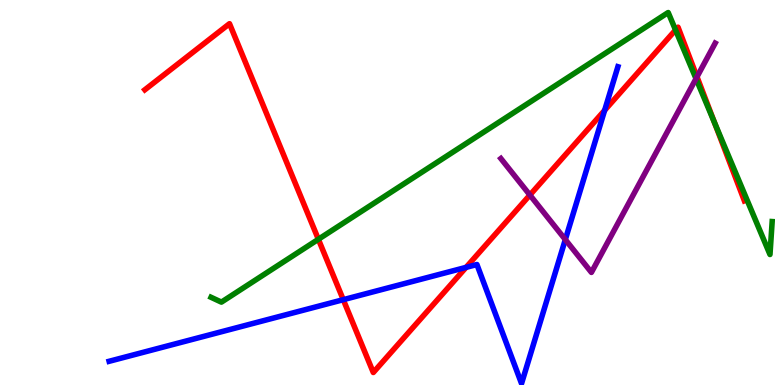[{'lines': ['blue', 'red'], 'intersections': [{'x': 4.43, 'y': 2.22}, {'x': 6.01, 'y': 3.06}, {'x': 7.8, 'y': 7.13}]}, {'lines': ['green', 'red'], 'intersections': [{'x': 4.11, 'y': 3.79}, {'x': 8.72, 'y': 9.22}, {'x': 9.22, 'y': 6.81}]}, {'lines': ['purple', 'red'], 'intersections': [{'x': 6.84, 'y': 4.93}, {'x': 8.99, 'y': 8.0}]}, {'lines': ['blue', 'green'], 'intersections': []}, {'lines': ['blue', 'purple'], 'intersections': [{'x': 7.29, 'y': 3.78}]}, {'lines': ['green', 'purple'], 'intersections': [{'x': 8.98, 'y': 7.96}]}]